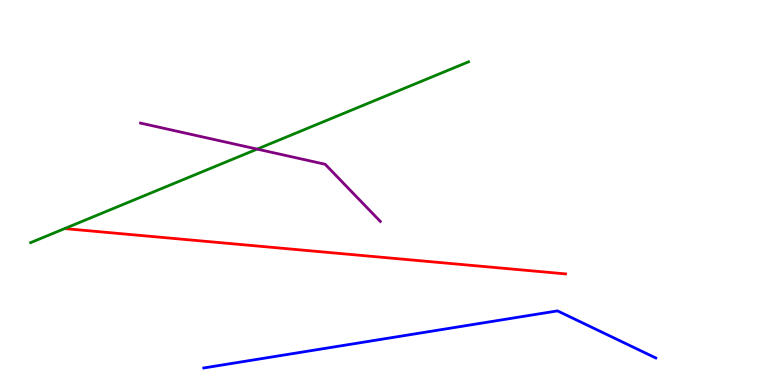[{'lines': ['blue', 'red'], 'intersections': []}, {'lines': ['green', 'red'], 'intersections': []}, {'lines': ['purple', 'red'], 'intersections': []}, {'lines': ['blue', 'green'], 'intersections': []}, {'lines': ['blue', 'purple'], 'intersections': []}, {'lines': ['green', 'purple'], 'intersections': [{'x': 3.32, 'y': 6.13}]}]